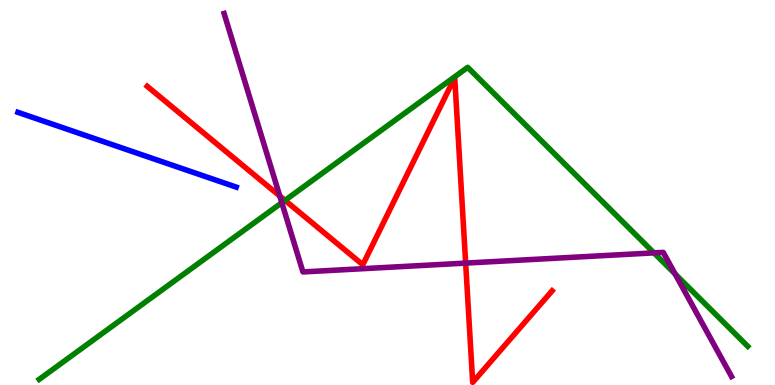[{'lines': ['blue', 'red'], 'intersections': []}, {'lines': ['green', 'red'], 'intersections': [{'x': 3.68, 'y': 4.8}]}, {'lines': ['purple', 'red'], 'intersections': [{'x': 3.61, 'y': 4.91}, {'x': 6.01, 'y': 3.17}]}, {'lines': ['blue', 'green'], 'intersections': []}, {'lines': ['blue', 'purple'], 'intersections': []}, {'lines': ['green', 'purple'], 'intersections': [{'x': 3.64, 'y': 4.74}, {'x': 8.44, 'y': 3.43}, {'x': 8.71, 'y': 2.88}]}]